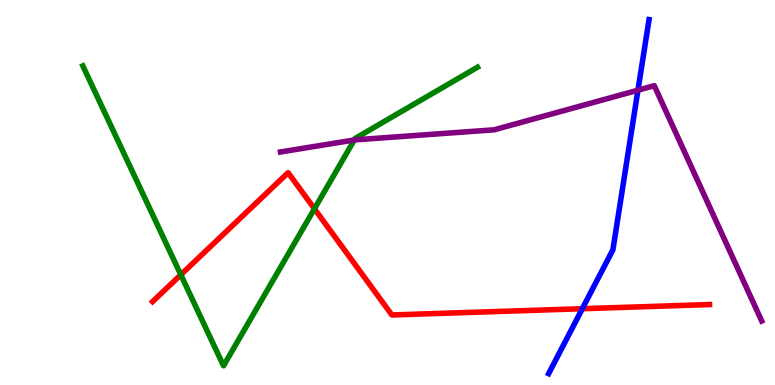[{'lines': ['blue', 'red'], 'intersections': [{'x': 7.51, 'y': 1.98}]}, {'lines': ['green', 'red'], 'intersections': [{'x': 2.33, 'y': 2.86}, {'x': 4.06, 'y': 4.58}]}, {'lines': ['purple', 'red'], 'intersections': []}, {'lines': ['blue', 'green'], 'intersections': []}, {'lines': ['blue', 'purple'], 'intersections': [{'x': 8.23, 'y': 7.66}]}, {'lines': ['green', 'purple'], 'intersections': [{'x': 4.57, 'y': 6.36}]}]